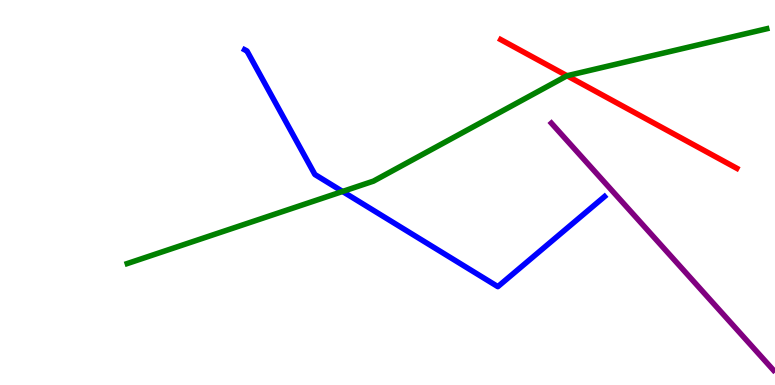[{'lines': ['blue', 'red'], 'intersections': []}, {'lines': ['green', 'red'], 'intersections': [{'x': 7.32, 'y': 8.03}]}, {'lines': ['purple', 'red'], 'intersections': []}, {'lines': ['blue', 'green'], 'intersections': [{'x': 4.42, 'y': 5.03}]}, {'lines': ['blue', 'purple'], 'intersections': []}, {'lines': ['green', 'purple'], 'intersections': []}]